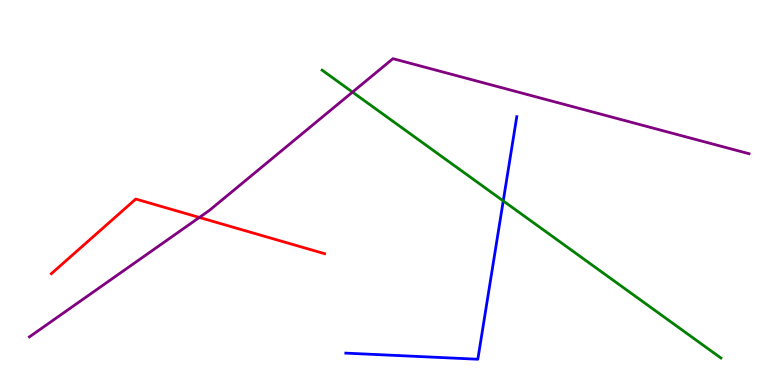[{'lines': ['blue', 'red'], 'intersections': []}, {'lines': ['green', 'red'], 'intersections': []}, {'lines': ['purple', 'red'], 'intersections': [{'x': 2.57, 'y': 4.35}]}, {'lines': ['blue', 'green'], 'intersections': [{'x': 6.49, 'y': 4.78}]}, {'lines': ['blue', 'purple'], 'intersections': []}, {'lines': ['green', 'purple'], 'intersections': [{'x': 4.55, 'y': 7.61}]}]